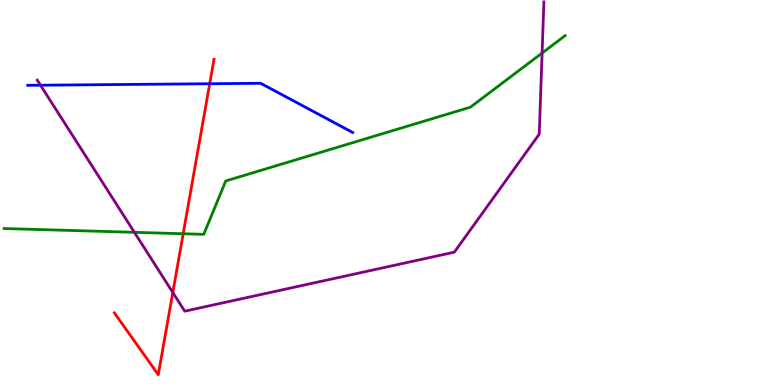[{'lines': ['blue', 'red'], 'intersections': [{'x': 2.71, 'y': 7.82}]}, {'lines': ['green', 'red'], 'intersections': [{'x': 2.36, 'y': 3.93}]}, {'lines': ['purple', 'red'], 'intersections': [{'x': 2.23, 'y': 2.4}]}, {'lines': ['blue', 'green'], 'intersections': []}, {'lines': ['blue', 'purple'], 'intersections': [{'x': 0.522, 'y': 7.79}]}, {'lines': ['green', 'purple'], 'intersections': [{'x': 1.73, 'y': 3.97}, {'x': 6.99, 'y': 8.62}]}]